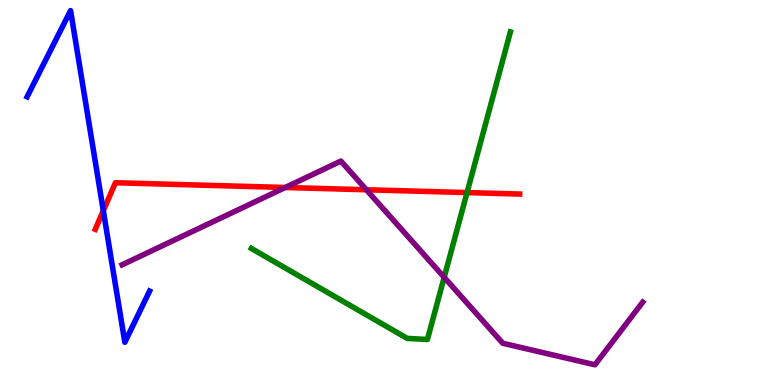[{'lines': ['blue', 'red'], 'intersections': [{'x': 1.33, 'y': 4.53}]}, {'lines': ['green', 'red'], 'intersections': [{'x': 6.03, 'y': 5.0}]}, {'lines': ['purple', 'red'], 'intersections': [{'x': 3.68, 'y': 5.13}, {'x': 4.73, 'y': 5.07}]}, {'lines': ['blue', 'green'], 'intersections': []}, {'lines': ['blue', 'purple'], 'intersections': []}, {'lines': ['green', 'purple'], 'intersections': [{'x': 5.73, 'y': 2.8}]}]